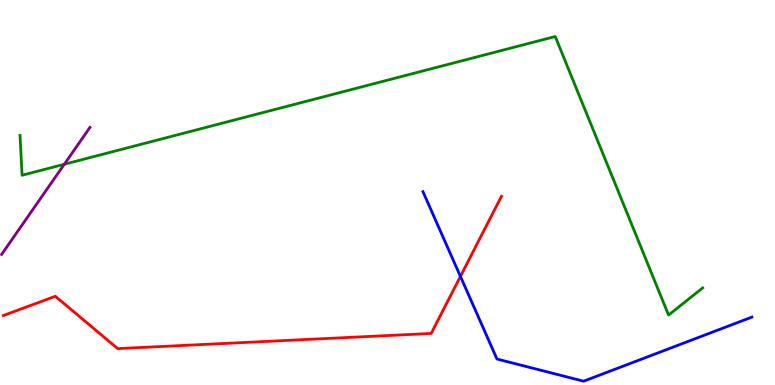[{'lines': ['blue', 'red'], 'intersections': [{'x': 5.94, 'y': 2.82}]}, {'lines': ['green', 'red'], 'intersections': []}, {'lines': ['purple', 'red'], 'intersections': []}, {'lines': ['blue', 'green'], 'intersections': []}, {'lines': ['blue', 'purple'], 'intersections': []}, {'lines': ['green', 'purple'], 'intersections': [{'x': 0.83, 'y': 5.73}]}]